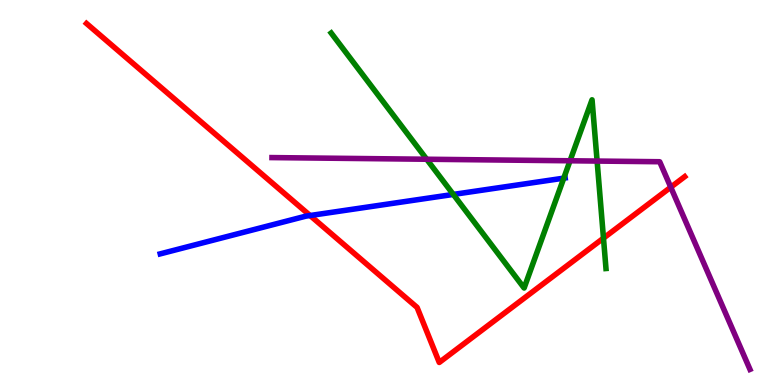[{'lines': ['blue', 'red'], 'intersections': [{'x': 4.0, 'y': 4.4}]}, {'lines': ['green', 'red'], 'intersections': [{'x': 7.79, 'y': 3.81}]}, {'lines': ['purple', 'red'], 'intersections': [{'x': 8.66, 'y': 5.14}]}, {'lines': ['blue', 'green'], 'intersections': [{'x': 5.85, 'y': 4.95}, {'x': 7.27, 'y': 5.37}]}, {'lines': ['blue', 'purple'], 'intersections': []}, {'lines': ['green', 'purple'], 'intersections': [{'x': 5.51, 'y': 5.86}, {'x': 7.36, 'y': 5.82}, {'x': 7.7, 'y': 5.82}]}]